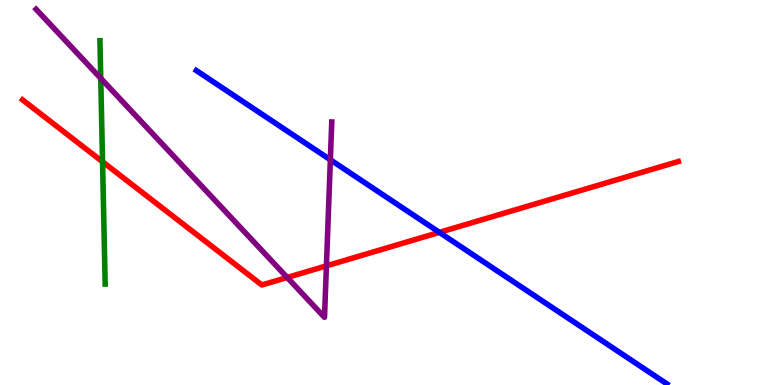[{'lines': ['blue', 'red'], 'intersections': [{'x': 5.67, 'y': 3.96}]}, {'lines': ['green', 'red'], 'intersections': [{'x': 1.32, 'y': 5.8}]}, {'lines': ['purple', 'red'], 'intersections': [{'x': 3.71, 'y': 2.79}, {'x': 4.21, 'y': 3.09}]}, {'lines': ['blue', 'green'], 'intersections': []}, {'lines': ['blue', 'purple'], 'intersections': [{'x': 4.26, 'y': 5.85}]}, {'lines': ['green', 'purple'], 'intersections': [{'x': 1.3, 'y': 7.97}]}]